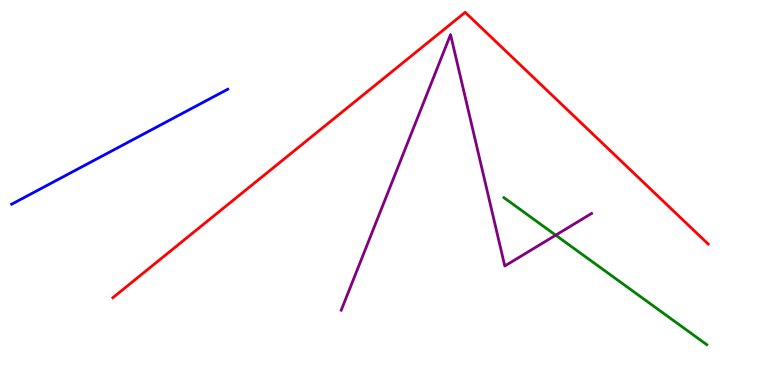[{'lines': ['blue', 'red'], 'intersections': []}, {'lines': ['green', 'red'], 'intersections': []}, {'lines': ['purple', 'red'], 'intersections': []}, {'lines': ['blue', 'green'], 'intersections': []}, {'lines': ['blue', 'purple'], 'intersections': []}, {'lines': ['green', 'purple'], 'intersections': [{'x': 7.17, 'y': 3.89}]}]